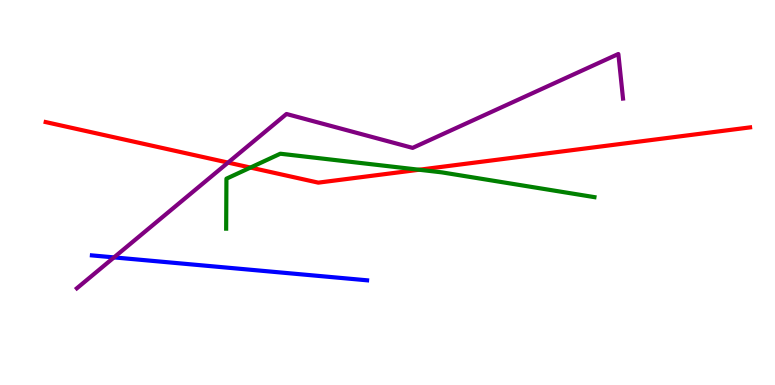[{'lines': ['blue', 'red'], 'intersections': []}, {'lines': ['green', 'red'], 'intersections': [{'x': 3.23, 'y': 5.65}, {'x': 5.41, 'y': 5.59}]}, {'lines': ['purple', 'red'], 'intersections': [{'x': 2.94, 'y': 5.78}]}, {'lines': ['blue', 'green'], 'intersections': []}, {'lines': ['blue', 'purple'], 'intersections': [{'x': 1.47, 'y': 3.31}]}, {'lines': ['green', 'purple'], 'intersections': []}]